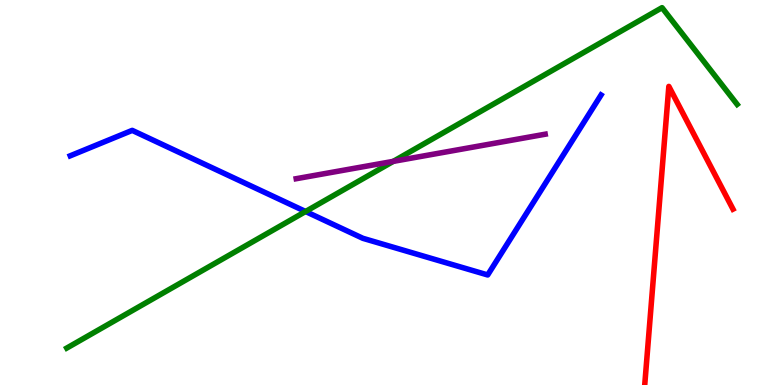[{'lines': ['blue', 'red'], 'intersections': []}, {'lines': ['green', 'red'], 'intersections': []}, {'lines': ['purple', 'red'], 'intersections': []}, {'lines': ['blue', 'green'], 'intersections': [{'x': 3.94, 'y': 4.51}]}, {'lines': ['blue', 'purple'], 'intersections': []}, {'lines': ['green', 'purple'], 'intersections': [{'x': 5.07, 'y': 5.81}]}]